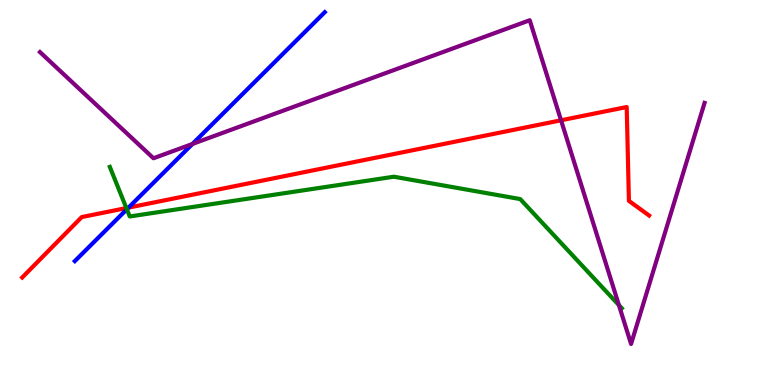[{'lines': ['blue', 'red'], 'intersections': [{'x': 1.66, 'y': 4.61}]}, {'lines': ['green', 'red'], 'intersections': [{'x': 1.63, 'y': 4.6}]}, {'lines': ['purple', 'red'], 'intersections': [{'x': 7.24, 'y': 6.88}]}, {'lines': ['blue', 'green'], 'intersections': [{'x': 1.64, 'y': 4.56}]}, {'lines': ['blue', 'purple'], 'intersections': [{'x': 2.48, 'y': 6.26}]}, {'lines': ['green', 'purple'], 'intersections': [{'x': 7.99, 'y': 2.07}]}]